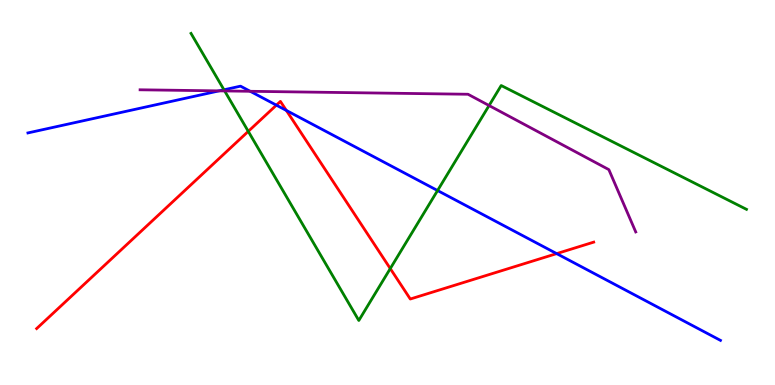[{'lines': ['blue', 'red'], 'intersections': [{'x': 3.57, 'y': 7.27}, {'x': 3.69, 'y': 7.13}, {'x': 7.18, 'y': 3.41}]}, {'lines': ['green', 'red'], 'intersections': [{'x': 3.2, 'y': 6.59}, {'x': 5.04, 'y': 3.02}]}, {'lines': ['purple', 'red'], 'intersections': []}, {'lines': ['blue', 'green'], 'intersections': [{'x': 2.89, 'y': 7.67}, {'x': 5.65, 'y': 5.05}]}, {'lines': ['blue', 'purple'], 'intersections': [{'x': 2.83, 'y': 7.64}, {'x': 3.23, 'y': 7.63}]}, {'lines': ['green', 'purple'], 'intersections': [{'x': 2.9, 'y': 7.64}, {'x': 6.31, 'y': 7.26}]}]